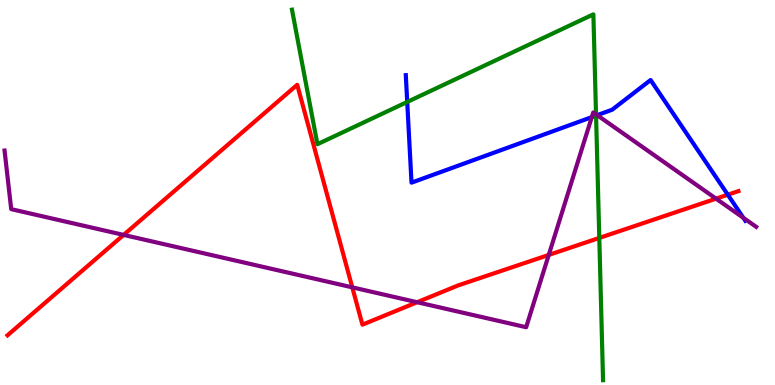[{'lines': ['blue', 'red'], 'intersections': [{'x': 9.39, 'y': 4.94}]}, {'lines': ['green', 'red'], 'intersections': [{'x': 7.73, 'y': 3.82}]}, {'lines': ['purple', 'red'], 'intersections': [{'x': 1.59, 'y': 3.9}, {'x': 4.55, 'y': 2.54}, {'x': 5.38, 'y': 2.15}, {'x': 7.08, 'y': 3.38}, {'x': 9.24, 'y': 4.84}]}, {'lines': ['blue', 'green'], 'intersections': [{'x': 5.25, 'y': 7.35}, {'x': 7.69, 'y': 7.0}]}, {'lines': ['blue', 'purple'], 'intersections': [{'x': 7.64, 'y': 6.96}, {'x': 7.71, 'y': 7.01}, {'x': 9.59, 'y': 4.34}]}, {'lines': ['green', 'purple'], 'intersections': [{'x': 7.69, 'y': 7.03}]}]